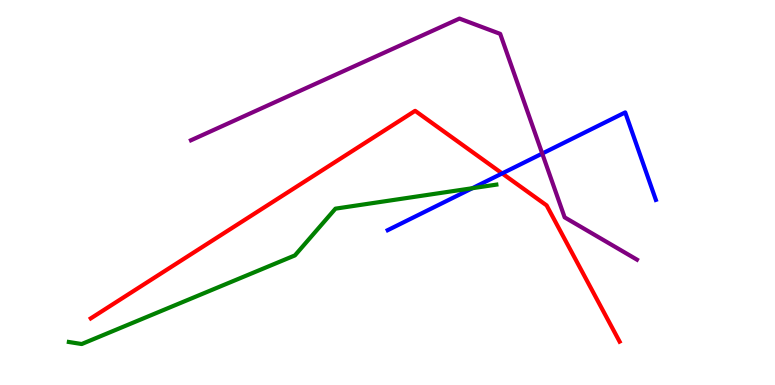[{'lines': ['blue', 'red'], 'intersections': [{'x': 6.48, 'y': 5.5}]}, {'lines': ['green', 'red'], 'intersections': []}, {'lines': ['purple', 'red'], 'intersections': []}, {'lines': ['blue', 'green'], 'intersections': [{'x': 6.09, 'y': 5.11}]}, {'lines': ['blue', 'purple'], 'intersections': [{'x': 7.0, 'y': 6.01}]}, {'lines': ['green', 'purple'], 'intersections': []}]